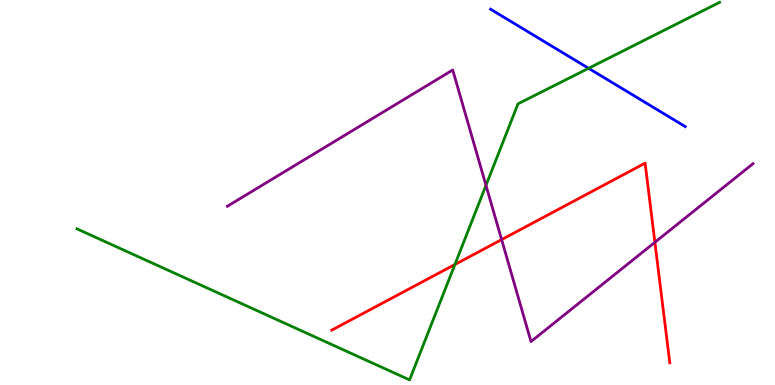[{'lines': ['blue', 'red'], 'intersections': []}, {'lines': ['green', 'red'], 'intersections': [{'x': 5.87, 'y': 3.13}]}, {'lines': ['purple', 'red'], 'intersections': [{'x': 6.47, 'y': 3.78}, {'x': 8.45, 'y': 3.71}]}, {'lines': ['blue', 'green'], 'intersections': [{'x': 7.59, 'y': 8.23}]}, {'lines': ['blue', 'purple'], 'intersections': []}, {'lines': ['green', 'purple'], 'intersections': [{'x': 6.27, 'y': 5.19}]}]